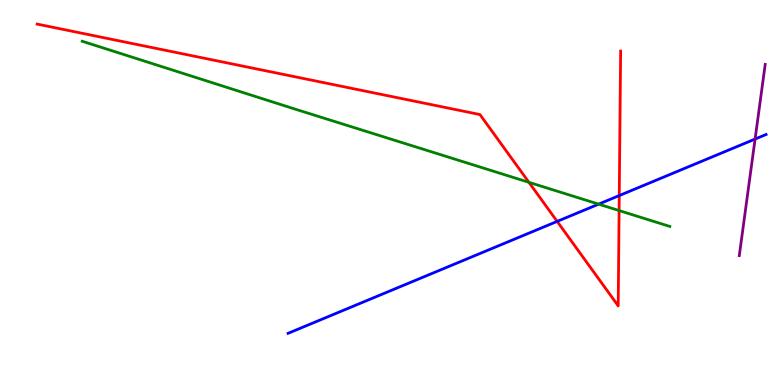[{'lines': ['blue', 'red'], 'intersections': [{'x': 7.19, 'y': 4.25}, {'x': 7.99, 'y': 4.92}]}, {'lines': ['green', 'red'], 'intersections': [{'x': 6.82, 'y': 5.26}, {'x': 7.99, 'y': 4.53}]}, {'lines': ['purple', 'red'], 'intersections': []}, {'lines': ['blue', 'green'], 'intersections': [{'x': 7.72, 'y': 4.7}]}, {'lines': ['blue', 'purple'], 'intersections': [{'x': 9.74, 'y': 6.39}]}, {'lines': ['green', 'purple'], 'intersections': []}]